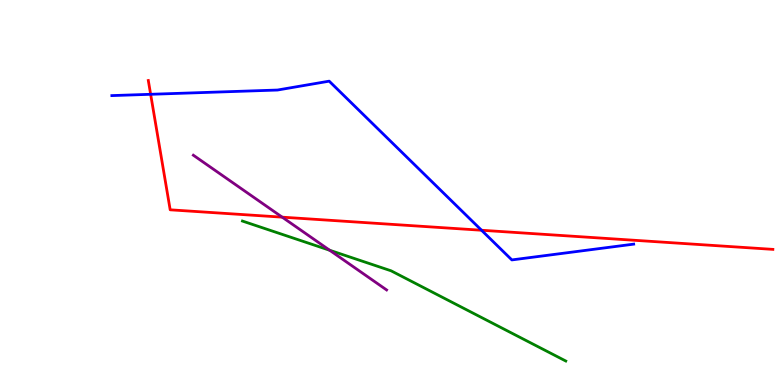[{'lines': ['blue', 'red'], 'intersections': [{'x': 1.94, 'y': 7.55}, {'x': 6.21, 'y': 4.02}]}, {'lines': ['green', 'red'], 'intersections': []}, {'lines': ['purple', 'red'], 'intersections': [{'x': 3.64, 'y': 4.36}]}, {'lines': ['blue', 'green'], 'intersections': []}, {'lines': ['blue', 'purple'], 'intersections': []}, {'lines': ['green', 'purple'], 'intersections': [{'x': 4.25, 'y': 3.5}]}]